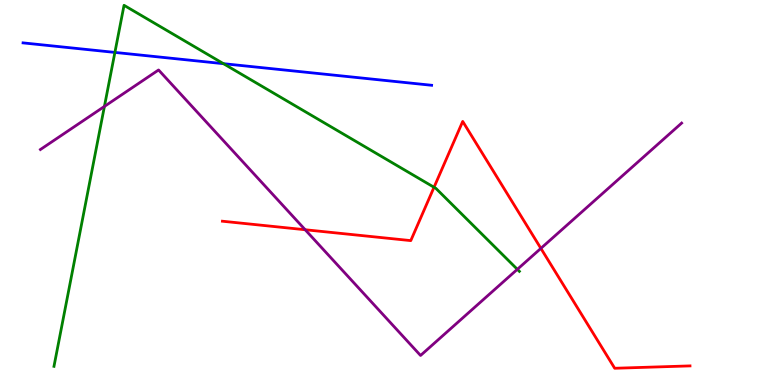[{'lines': ['blue', 'red'], 'intersections': []}, {'lines': ['green', 'red'], 'intersections': [{'x': 5.6, 'y': 5.14}]}, {'lines': ['purple', 'red'], 'intersections': [{'x': 3.94, 'y': 4.03}, {'x': 6.98, 'y': 3.55}]}, {'lines': ['blue', 'green'], 'intersections': [{'x': 1.48, 'y': 8.64}, {'x': 2.88, 'y': 8.35}]}, {'lines': ['blue', 'purple'], 'intersections': []}, {'lines': ['green', 'purple'], 'intersections': [{'x': 1.35, 'y': 7.24}, {'x': 6.68, 'y': 3.0}]}]